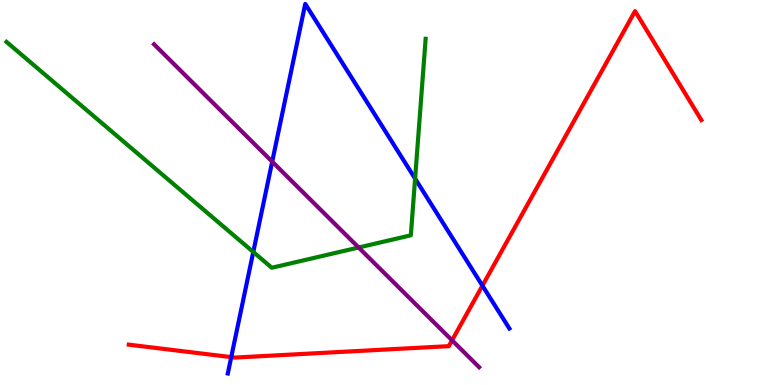[{'lines': ['blue', 'red'], 'intersections': [{'x': 2.98, 'y': 0.724}, {'x': 6.22, 'y': 2.58}]}, {'lines': ['green', 'red'], 'intersections': []}, {'lines': ['purple', 'red'], 'intersections': [{'x': 5.83, 'y': 1.16}]}, {'lines': ['blue', 'green'], 'intersections': [{'x': 3.27, 'y': 3.46}, {'x': 5.36, 'y': 5.36}]}, {'lines': ['blue', 'purple'], 'intersections': [{'x': 3.51, 'y': 5.8}]}, {'lines': ['green', 'purple'], 'intersections': [{'x': 4.63, 'y': 3.57}]}]